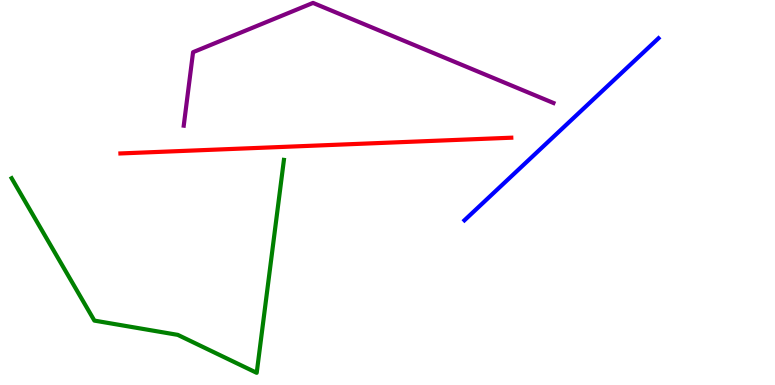[{'lines': ['blue', 'red'], 'intersections': []}, {'lines': ['green', 'red'], 'intersections': []}, {'lines': ['purple', 'red'], 'intersections': []}, {'lines': ['blue', 'green'], 'intersections': []}, {'lines': ['blue', 'purple'], 'intersections': []}, {'lines': ['green', 'purple'], 'intersections': []}]